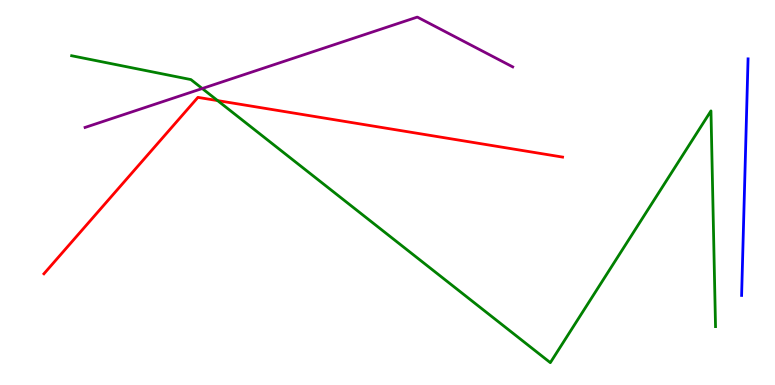[{'lines': ['blue', 'red'], 'intersections': []}, {'lines': ['green', 'red'], 'intersections': [{'x': 2.81, 'y': 7.39}]}, {'lines': ['purple', 'red'], 'intersections': []}, {'lines': ['blue', 'green'], 'intersections': []}, {'lines': ['blue', 'purple'], 'intersections': []}, {'lines': ['green', 'purple'], 'intersections': [{'x': 2.61, 'y': 7.7}]}]